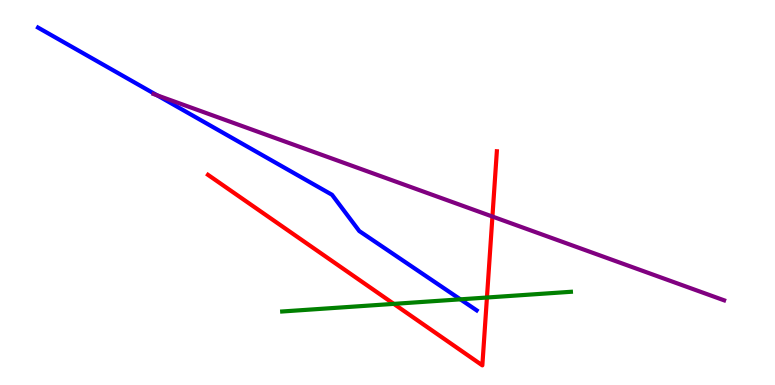[{'lines': ['blue', 'red'], 'intersections': []}, {'lines': ['green', 'red'], 'intersections': [{'x': 5.08, 'y': 2.11}, {'x': 6.28, 'y': 2.27}]}, {'lines': ['purple', 'red'], 'intersections': [{'x': 6.35, 'y': 4.38}]}, {'lines': ['blue', 'green'], 'intersections': [{'x': 5.94, 'y': 2.23}]}, {'lines': ['blue', 'purple'], 'intersections': [{'x': 2.03, 'y': 7.52}]}, {'lines': ['green', 'purple'], 'intersections': []}]